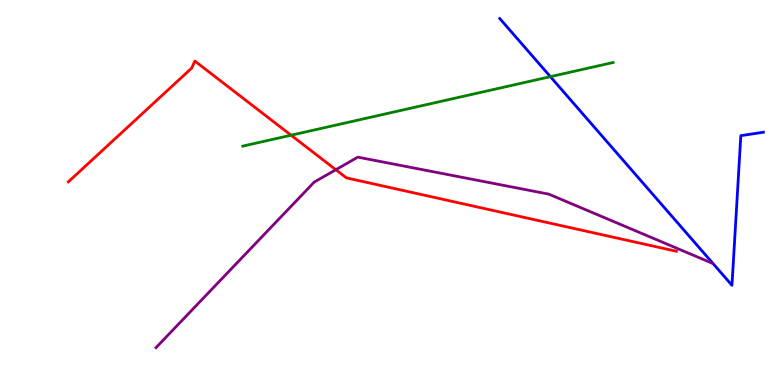[{'lines': ['blue', 'red'], 'intersections': []}, {'lines': ['green', 'red'], 'intersections': [{'x': 3.76, 'y': 6.49}]}, {'lines': ['purple', 'red'], 'intersections': [{'x': 4.33, 'y': 5.59}]}, {'lines': ['blue', 'green'], 'intersections': [{'x': 7.1, 'y': 8.01}]}, {'lines': ['blue', 'purple'], 'intersections': []}, {'lines': ['green', 'purple'], 'intersections': []}]